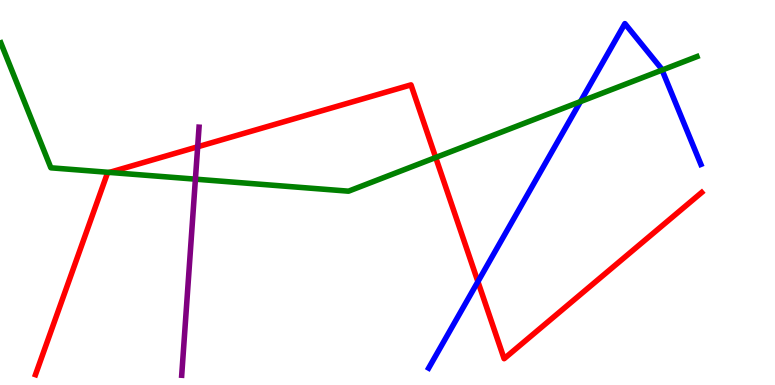[{'lines': ['blue', 'red'], 'intersections': [{'x': 6.17, 'y': 2.68}]}, {'lines': ['green', 'red'], 'intersections': [{'x': 1.41, 'y': 5.52}, {'x': 5.62, 'y': 5.91}]}, {'lines': ['purple', 'red'], 'intersections': [{'x': 2.55, 'y': 6.19}]}, {'lines': ['blue', 'green'], 'intersections': [{'x': 7.49, 'y': 7.36}, {'x': 8.54, 'y': 8.18}]}, {'lines': ['blue', 'purple'], 'intersections': []}, {'lines': ['green', 'purple'], 'intersections': [{'x': 2.52, 'y': 5.35}]}]